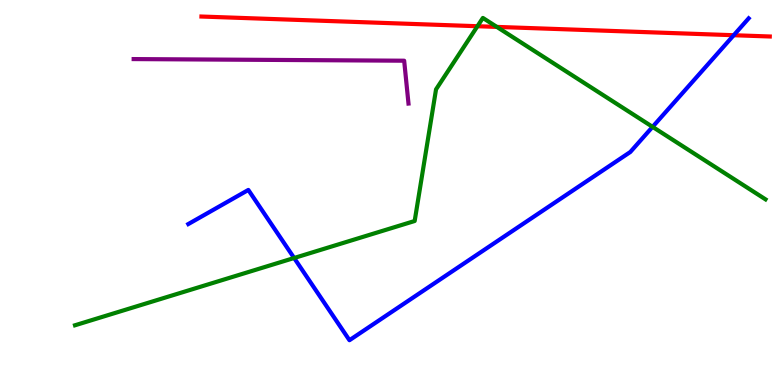[{'lines': ['blue', 'red'], 'intersections': [{'x': 9.47, 'y': 9.09}]}, {'lines': ['green', 'red'], 'intersections': [{'x': 6.16, 'y': 9.32}, {'x': 6.41, 'y': 9.3}]}, {'lines': ['purple', 'red'], 'intersections': []}, {'lines': ['blue', 'green'], 'intersections': [{'x': 3.8, 'y': 3.3}, {'x': 8.42, 'y': 6.71}]}, {'lines': ['blue', 'purple'], 'intersections': []}, {'lines': ['green', 'purple'], 'intersections': []}]